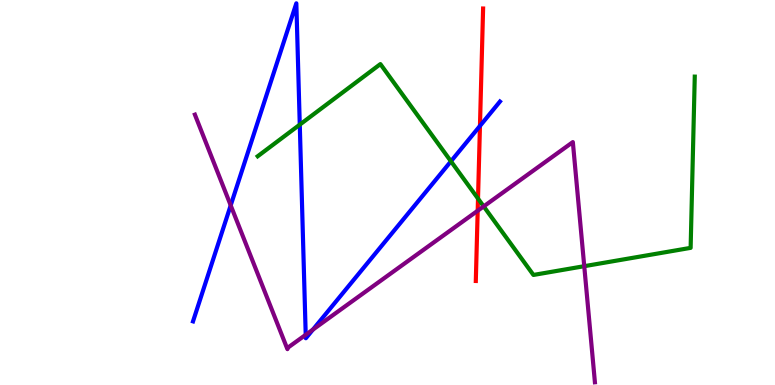[{'lines': ['blue', 'red'], 'intersections': [{'x': 6.19, 'y': 6.73}]}, {'lines': ['green', 'red'], 'intersections': [{'x': 6.17, 'y': 4.84}]}, {'lines': ['purple', 'red'], 'intersections': [{'x': 6.16, 'y': 4.53}]}, {'lines': ['blue', 'green'], 'intersections': [{'x': 3.87, 'y': 6.76}, {'x': 5.82, 'y': 5.81}]}, {'lines': ['blue', 'purple'], 'intersections': [{'x': 2.98, 'y': 4.67}, {'x': 3.94, 'y': 1.3}, {'x': 4.04, 'y': 1.44}]}, {'lines': ['green', 'purple'], 'intersections': [{'x': 6.24, 'y': 4.64}, {'x': 7.54, 'y': 3.09}]}]